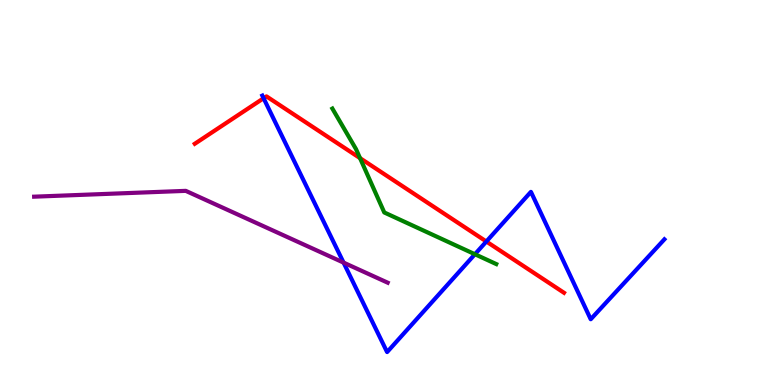[{'lines': ['blue', 'red'], 'intersections': [{'x': 3.4, 'y': 7.45}, {'x': 6.28, 'y': 3.73}]}, {'lines': ['green', 'red'], 'intersections': [{'x': 4.65, 'y': 5.89}]}, {'lines': ['purple', 'red'], 'intersections': []}, {'lines': ['blue', 'green'], 'intersections': [{'x': 6.13, 'y': 3.4}]}, {'lines': ['blue', 'purple'], 'intersections': [{'x': 4.43, 'y': 3.18}]}, {'lines': ['green', 'purple'], 'intersections': []}]